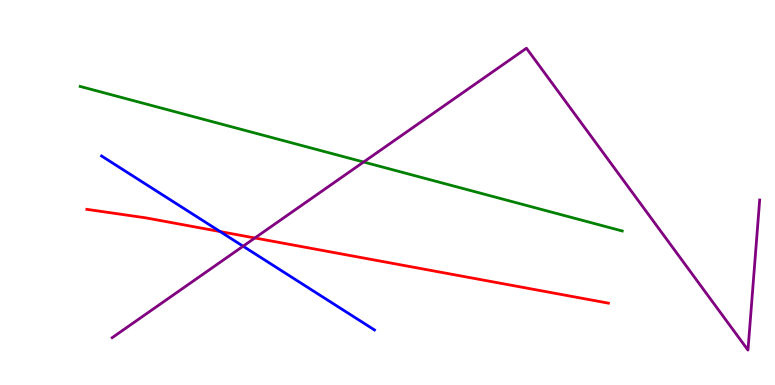[{'lines': ['blue', 'red'], 'intersections': [{'x': 2.84, 'y': 3.99}]}, {'lines': ['green', 'red'], 'intersections': []}, {'lines': ['purple', 'red'], 'intersections': [{'x': 3.29, 'y': 3.82}]}, {'lines': ['blue', 'green'], 'intersections': []}, {'lines': ['blue', 'purple'], 'intersections': [{'x': 3.14, 'y': 3.6}]}, {'lines': ['green', 'purple'], 'intersections': [{'x': 4.69, 'y': 5.79}]}]